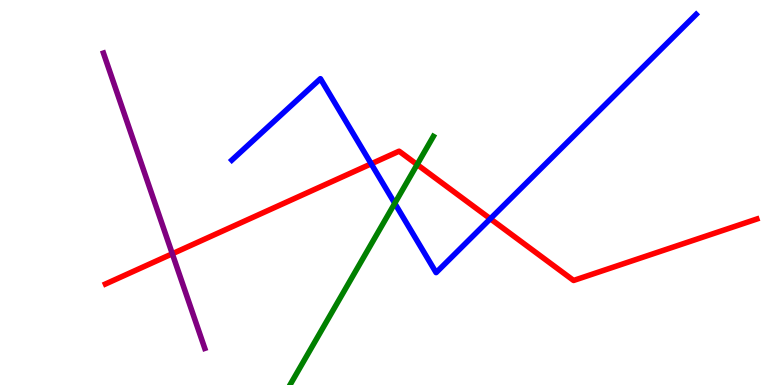[{'lines': ['blue', 'red'], 'intersections': [{'x': 4.79, 'y': 5.75}, {'x': 6.33, 'y': 4.32}]}, {'lines': ['green', 'red'], 'intersections': [{'x': 5.38, 'y': 5.73}]}, {'lines': ['purple', 'red'], 'intersections': [{'x': 2.22, 'y': 3.41}]}, {'lines': ['blue', 'green'], 'intersections': [{'x': 5.09, 'y': 4.72}]}, {'lines': ['blue', 'purple'], 'intersections': []}, {'lines': ['green', 'purple'], 'intersections': []}]